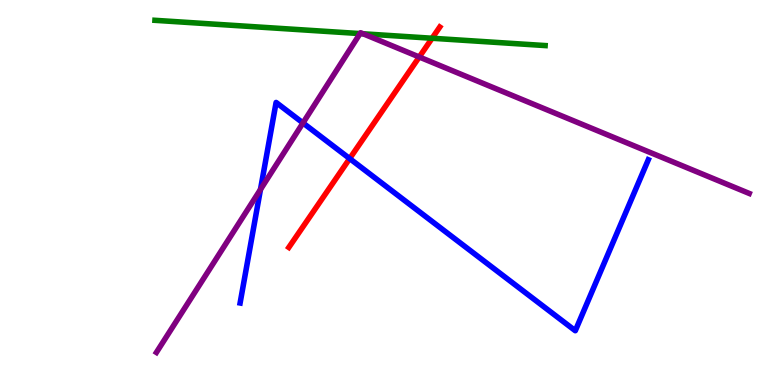[{'lines': ['blue', 'red'], 'intersections': [{'x': 4.51, 'y': 5.88}]}, {'lines': ['green', 'red'], 'intersections': [{'x': 5.58, 'y': 9.01}]}, {'lines': ['purple', 'red'], 'intersections': [{'x': 5.41, 'y': 8.52}]}, {'lines': ['blue', 'green'], 'intersections': []}, {'lines': ['blue', 'purple'], 'intersections': [{'x': 3.36, 'y': 5.08}, {'x': 3.91, 'y': 6.81}]}, {'lines': ['green', 'purple'], 'intersections': [{'x': 4.65, 'y': 9.13}, {'x': 4.69, 'y': 9.12}]}]